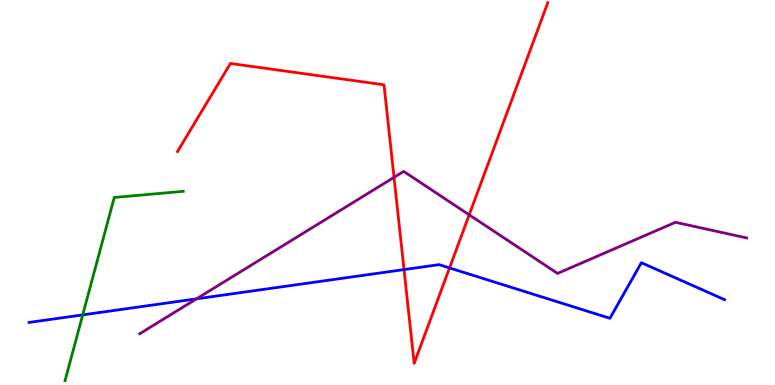[{'lines': ['blue', 'red'], 'intersections': [{'x': 5.21, 'y': 3.0}, {'x': 5.8, 'y': 3.04}]}, {'lines': ['green', 'red'], 'intersections': []}, {'lines': ['purple', 'red'], 'intersections': [{'x': 5.08, 'y': 5.39}, {'x': 6.05, 'y': 4.42}]}, {'lines': ['blue', 'green'], 'intersections': [{'x': 1.07, 'y': 1.82}]}, {'lines': ['blue', 'purple'], 'intersections': [{'x': 2.54, 'y': 2.24}]}, {'lines': ['green', 'purple'], 'intersections': []}]